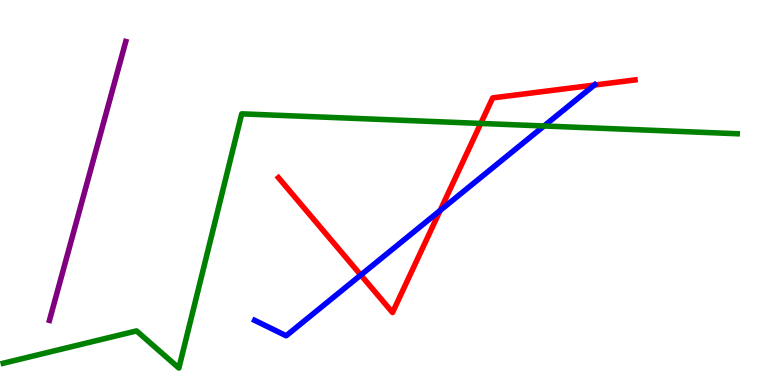[{'lines': ['blue', 'red'], 'intersections': [{'x': 4.66, 'y': 2.86}, {'x': 5.68, 'y': 4.53}, {'x': 7.67, 'y': 7.79}]}, {'lines': ['green', 'red'], 'intersections': [{'x': 6.2, 'y': 6.79}]}, {'lines': ['purple', 'red'], 'intersections': []}, {'lines': ['blue', 'green'], 'intersections': [{'x': 7.02, 'y': 6.73}]}, {'lines': ['blue', 'purple'], 'intersections': []}, {'lines': ['green', 'purple'], 'intersections': []}]